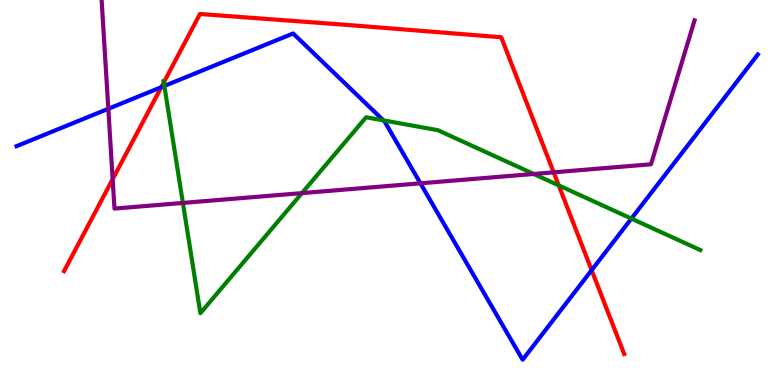[{'lines': ['blue', 'red'], 'intersections': [{'x': 2.08, 'y': 7.73}, {'x': 7.63, 'y': 2.98}]}, {'lines': ['green', 'red'], 'intersections': [{'x': 2.11, 'y': 7.86}, {'x': 7.21, 'y': 5.18}]}, {'lines': ['purple', 'red'], 'intersections': [{'x': 1.45, 'y': 5.35}, {'x': 7.14, 'y': 5.52}]}, {'lines': ['blue', 'green'], 'intersections': [{'x': 2.12, 'y': 7.77}, {'x': 4.95, 'y': 6.87}, {'x': 8.15, 'y': 4.32}]}, {'lines': ['blue', 'purple'], 'intersections': [{'x': 1.4, 'y': 7.17}, {'x': 5.42, 'y': 5.24}]}, {'lines': ['green', 'purple'], 'intersections': [{'x': 2.36, 'y': 4.73}, {'x': 3.9, 'y': 4.98}, {'x': 6.89, 'y': 5.48}]}]